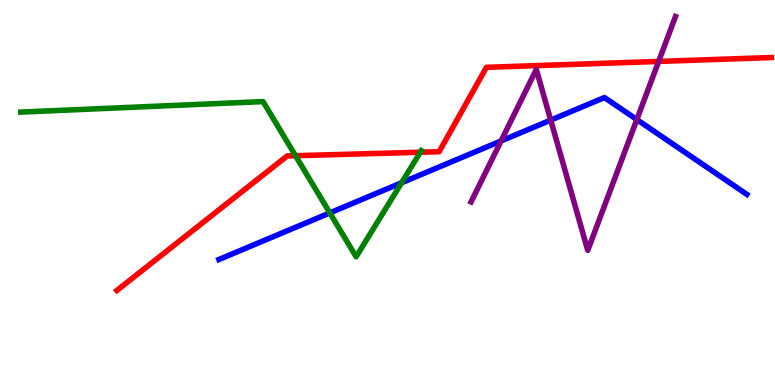[{'lines': ['blue', 'red'], 'intersections': []}, {'lines': ['green', 'red'], 'intersections': [{'x': 3.81, 'y': 5.96}, {'x': 5.42, 'y': 6.05}]}, {'lines': ['purple', 'red'], 'intersections': [{'x': 8.5, 'y': 8.4}]}, {'lines': ['blue', 'green'], 'intersections': [{'x': 4.26, 'y': 4.47}, {'x': 5.18, 'y': 5.25}]}, {'lines': ['blue', 'purple'], 'intersections': [{'x': 6.47, 'y': 6.34}, {'x': 7.11, 'y': 6.88}, {'x': 8.22, 'y': 6.89}]}, {'lines': ['green', 'purple'], 'intersections': []}]